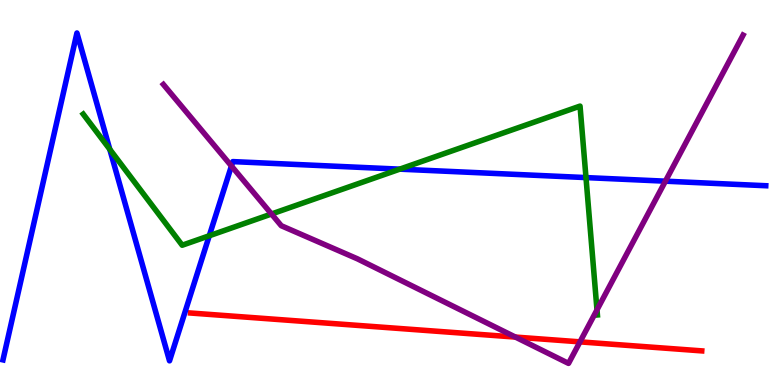[{'lines': ['blue', 'red'], 'intersections': []}, {'lines': ['green', 'red'], 'intersections': []}, {'lines': ['purple', 'red'], 'intersections': [{'x': 6.65, 'y': 1.24}, {'x': 7.48, 'y': 1.12}]}, {'lines': ['blue', 'green'], 'intersections': [{'x': 1.42, 'y': 6.12}, {'x': 2.7, 'y': 3.88}, {'x': 5.16, 'y': 5.61}, {'x': 7.56, 'y': 5.39}]}, {'lines': ['blue', 'purple'], 'intersections': [{'x': 2.99, 'y': 5.69}, {'x': 8.59, 'y': 5.29}]}, {'lines': ['green', 'purple'], 'intersections': [{'x': 3.5, 'y': 4.44}, {'x': 7.7, 'y': 1.95}]}]